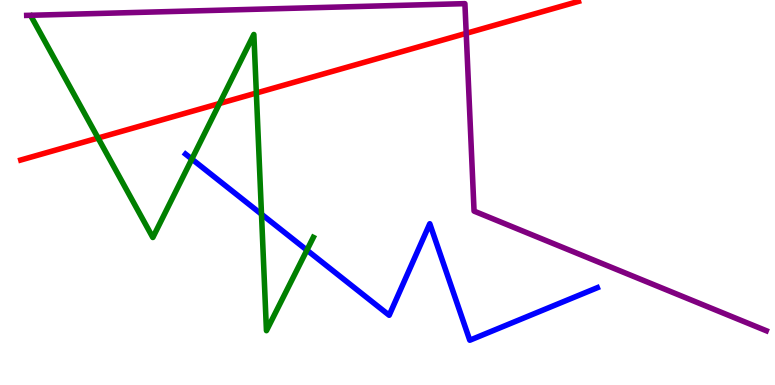[{'lines': ['blue', 'red'], 'intersections': []}, {'lines': ['green', 'red'], 'intersections': [{'x': 1.27, 'y': 6.41}, {'x': 2.83, 'y': 7.31}, {'x': 3.31, 'y': 7.58}]}, {'lines': ['purple', 'red'], 'intersections': [{'x': 6.02, 'y': 9.13}]}, {'lines': ['blue', 'green'], 'intersections': [{'x': 2.48, 'y': 5.87}, {'x': 3.37, 'y': 4.44}, {'x': 3.96, 'y': 3.5}]}, {'lines': ['blue', 'purple'], 'intersections': []}, {'lines': ['green', 'purple'], 'intersections': []}]